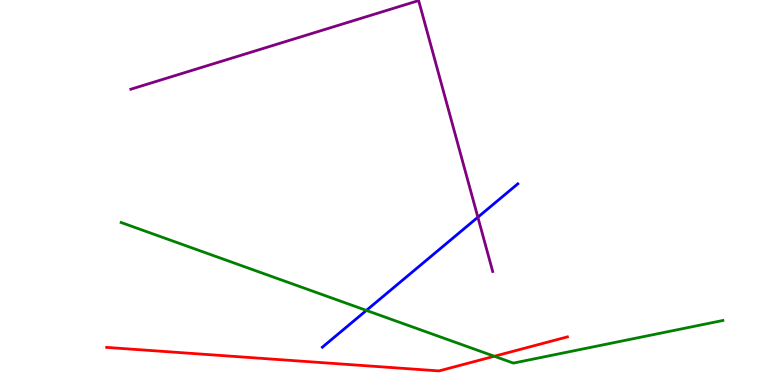[{'lines': ['blue', 'red'], 'intersections': []}, {'lines': ['green', 'red'], 'intersections': [{'x': 6.38, 'y': 0.746}]}, {'lines': ['purple', 'red'], 'intersections': []}, {'lines': ['blue', 'green'], 'intersections': [{'x': 4.73, 'y': 1.94}]}, {'lines': ['blue', 'purple'], 'intersections': [{'x': 6.17, 'y': 4.36}]}, {'lines': ['green', 'purple'], 'intersections': []}]